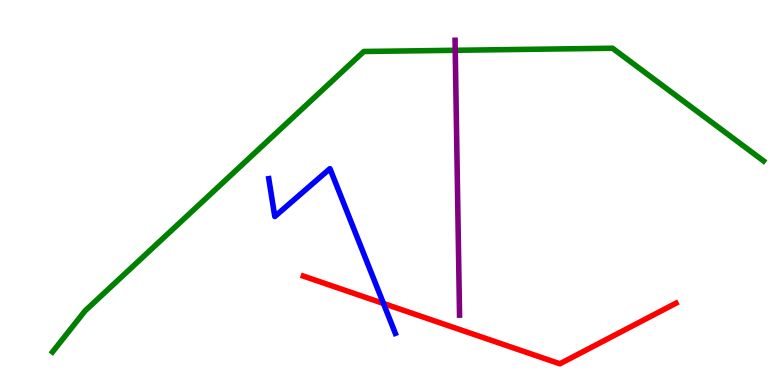[{'lines': ['blue', 'red'], 'intersections': [{'x': 4.95, 'y': 2.12}]}, {'lines': ['green', 'red'], 'intersections': []}, {'lines': ['purple', 'red'], 'intersections': []}, {'lines': ['blue', 'green'], 'intersections': []}, {'lines': ['blue', 'purple'], 'intersections': []}, {'lines': ['green', 'purple'], 'intersections': [{'x': 5.87, 'y': 8.69}]}]